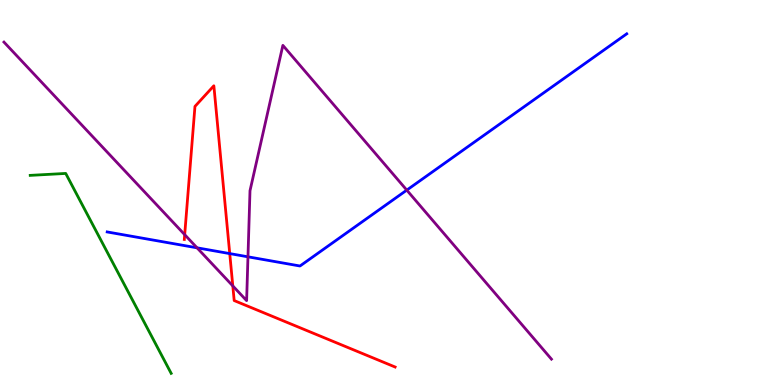[{'lines': ['blue', 'red'], 'intersections': [{'x': 2.96, 'y': 3.41}]}, {'lines': ['green', 'red'], 'intersections': []}, {'lines': ['purple', 'red'], 'intersections': [{'x': 2.38, 'y': 3.91}, {'x': 3.0, 'y': 2.57}]}, {'lines': ['blue', 'green'], 'intersections': []}, {'lines': ['blue', 'purple'], 'intersections': [{'x': 2.54, 'y': 3.56}, {'x': 3.2, 'y': 3.33}, {'x': 5.25, 'y': 5.06}]}, {'lines': ['green', 'purple'], 'intersections': []}]